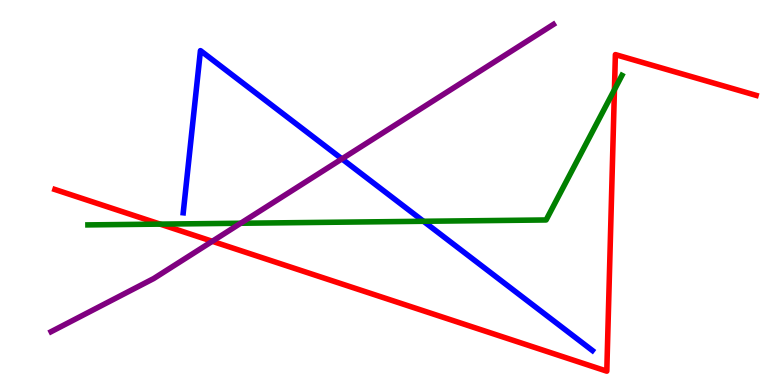[{'lines': ['blue', 'red'], 'intersections': []}, {'lines': ['green', 'red'], 'intersections': [{'x': 2.07, 'y': 4.18}, {'x': 7.93, 'y': 7.67}]}, {'lines': ['purple', 'red'], 'intersections': [{'x': 2.74, 'y': 3.73}]}, {'lines': ['blue', 'green'], 'intersections': [{'x': 5.46, 'y': 4.25}]}, {'lines': ['blue', 'purple'], 'intersections': [{'x': 4.41, 'y': 5.87}]}, {'lines': ['green', 'purple'], 'intersections': [{'x': 3.11, 'y': 4.2}]}]